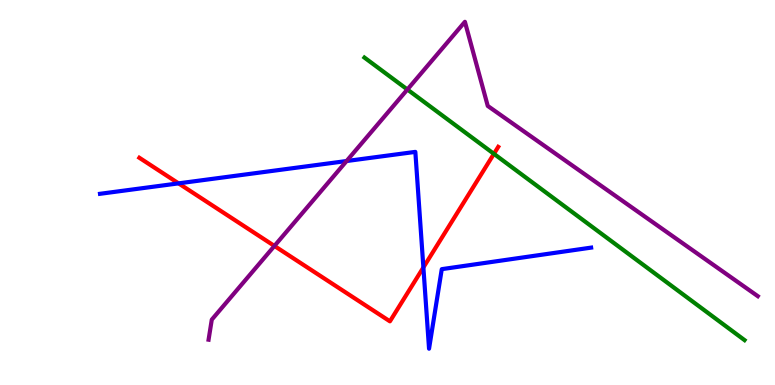[{'lines': ['blue', 'red'], 'intersections': [{'x': 2.3, 'y': 5.24}, {'x': 5.46, 'y': 3.05}]}, {'lines': ['green', 'red'], 'intersections': [{'x': 6.37, 'y': 6.0}]}, {'lines': ['purple', 'red'], 'intersections': [{'x': 3.54, 'y': 3.61}]}, {'lines': ['blue', 'green'], 'intersections': []}, {'lines': ['blue', 'purple'], 'intersections': [{'x': 4.47, 'y': 5.82}]}, {'lines': ['green', 'purple'], 'intersections': [{'x': 5.26, 'y': 7.68}]}]